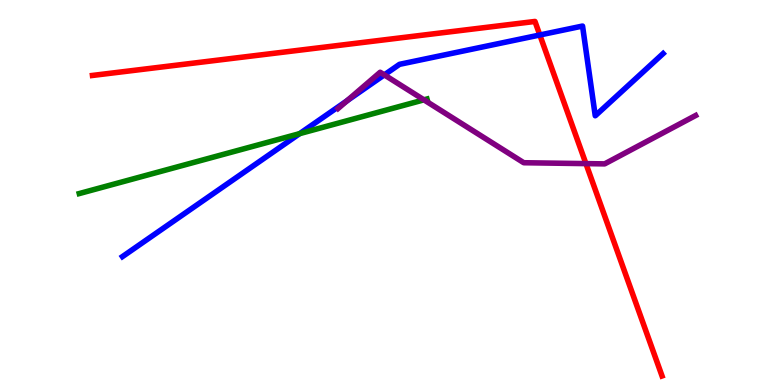[{'lines': ['blue', 'red'], 'intersections': [{'x': 6.97, 'y': 9.09}]}, {'lines': ['green', 'red'], 'intersections': []}, {'lines': ['purple', 'red'], 'intersections': [{'x': 7.56, 'y': 5.75}]}, {'lines': ['blue', 'green'], 'intersections': [{'x': 3.87, 'y': 6.53}]}, {'lines': ['blue', 'purple'], 'intersections': [{'x': 4.48, 'y': 7.38}, {'x': 4.96, 'y': 8.06}]}, {'lines': ['green', 'purple'], 'intersections': [{'x': 5.47, 'y': 7.41}]}]